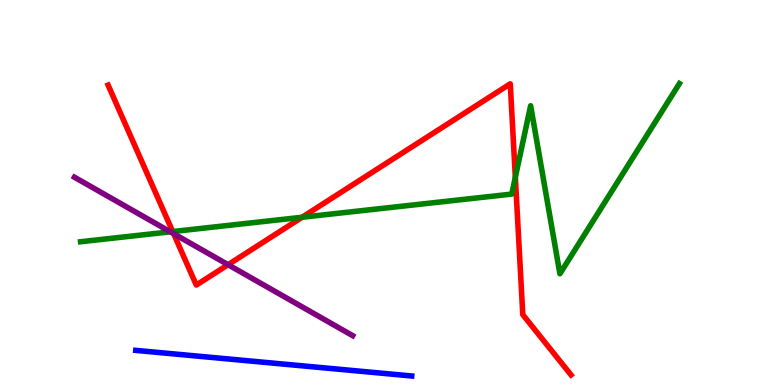[{'lines': ['blue', 'red'], 'intersections': []}, {'lines': ['green', 'red'], 'intersections': [{'x': 2.23, 'y': 3.99}, {'x': 3.9, 'y': 4.36}, {'x': 6.65, 'y': 5.4}]}, {'lines': ['purple', 'red'], 'intersections': [{'x': 2.24, 'y': 3.93}, {'x': 2.94, 'y': 3.12}]}, {'lines': ['blue', 'green'], 'intersections': []}, {'lines': ['blue', 'purple'], 'intersections': []}, {'lines': ['green', 'purple'], 'intersections': [{'x': 2.2, 'y': 3.98}]}]